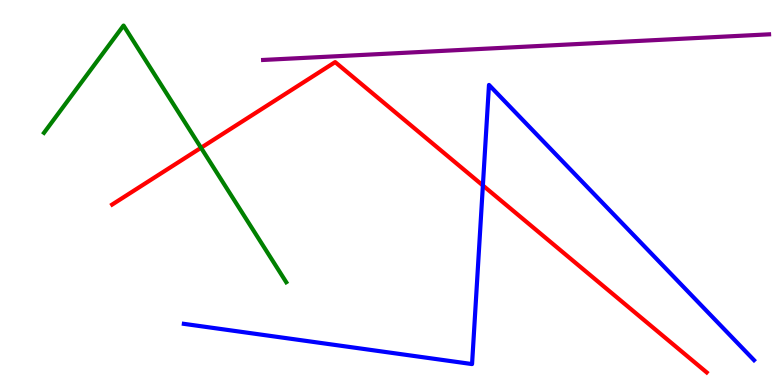[{'lines': ['blue', 'red'], 'intersections': [{'x': 6.23, 'y': 5.18}]}, {'lines': ['green', 'red'], 'intersections': [{'x': 2.59, 'y': 6.16}]}, {'lines': ['purple', 'red'], 'intersections': []}, {'lines': ['blue', 'green'], 'intersections': []}, {'lines': ['blue', 'purple'], 'intersections': []}, {'lines': ['green', 'purple'], 'intersections': []}]